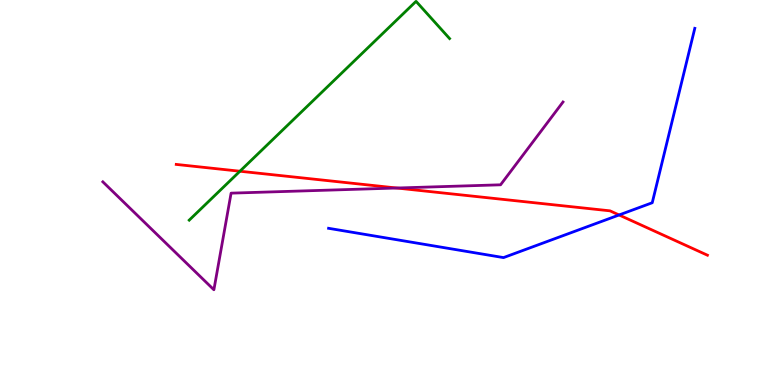[{'lines': ['blue', 'red'], 'intersections': [{'x': 7.99, 'y': 4.42}]}, {'lines': ['green', 'red'], 'intersections': [{'x': 3.1, 'y': 5.55}]}, {'lines': ['purple', 'red'], 'intersections': [{'x': 5.12, 'y': 5.12}]}, {'lines': ['blue', 'green'], 'intersections': []}, {'lines': ['blue', 'purple'], 'intersections': []}, {'lines': ['green', 'purple'], 'intersections': []}]